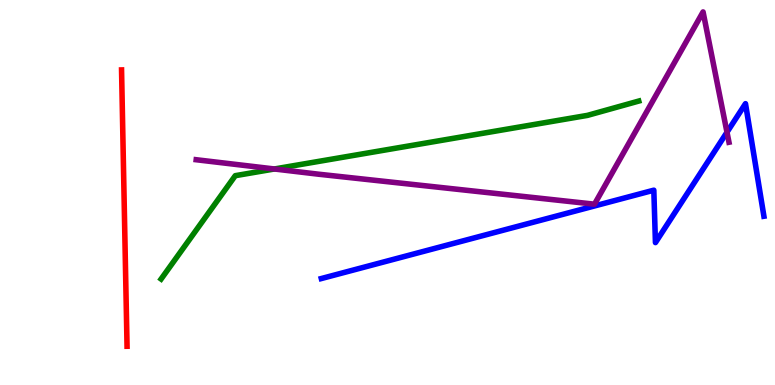[{'lines': ['blue', 'red'], 'intersections': []}, {'lines': ['green', 'red'], 'intersections': []}, {'lines': ['purple', 'red'], 'intersections': []}, {'lines': ['blue', 'green'], 'intersections': []}, {'lines': ['blue', 'purple'], 'intersections': [{'x': 9.38, 'y': 6.57}]}, {'lines': ['green', 'purple'], 'intersections': [{'x': 3.54, 'y': 5.61}]}]